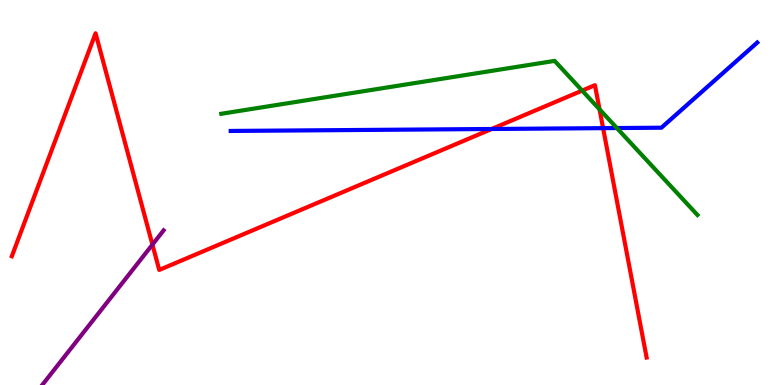[{'lines': ['blue', 'red'], 'intersections': [{'x': 6.34, 'y': 6.65}, {'x': 7.78, 'y': 6.67}]}, {'lines': ['green', 'red'], 'intersections': [{'x': 7.51, 'y': 7.65}, {'x': 7.74, 'y': 7.16}]}, {'lines': ['purple', 'red'], 'intersections': [{'x': 1.97, 'y': 3.65}]}, {'lines': ['blue', 'green'], 'intersections': [{'x': 7.96, 'y': 6.67}]}, {'lines': ['blue', 'purple'], 'intersections': []}, {'lines': ['green', 'purple'], 'intersections': []}]